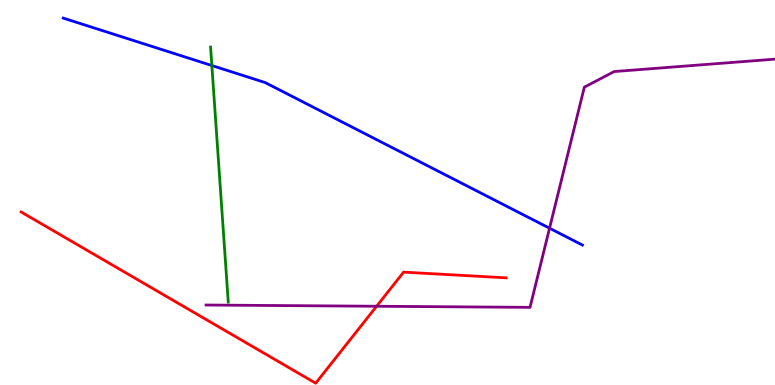[{'lines': ['blue', 'red'], 'intersections': []}, {'lines': ['green', 'red'], 'intersections': []}, {'lines': ['purple', 'red'], 'intersections': [{'x': 4.86, 'y': 2.05}]}, {'lines': ['blue', 'green'], 'intersections': [{'x': 2.73, 'y': 8.3}]}, {'lines': ['blue', 'purple'], 'intersections': [{'x': 7.09, 'y': 4.07}]}, {'lines': ['green', 'purple'], 'intersections': []}]